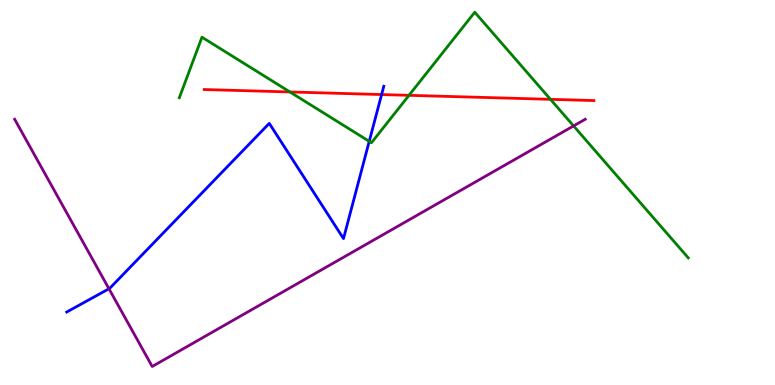[{'lines': ['blue', 'red'], 'intersections': [{'x': 4.92, 'y': 7.54}]}, {'lines': ['green', 'red'], 'intersections': [{'x': 3.74, 'y': 7.61}, {'x': 5.28, 'y': 7.52}, {'x': 7.1, 'y': 7.42}]}, {'lines': ['purple', 'red'], 'intersections': []}, {'lines': ['blue', 'green'], 'intersections': [{'x': 4.76, 'y': 6.33}]}, {'lines': ['blue', 'purple'], 'intersections': [{'x': 1.41, 'y': 2.5}]}, {'lines': ['green', 'purple'], 'intersections': [{'x': 7.4, 'y': 6.73}]}]